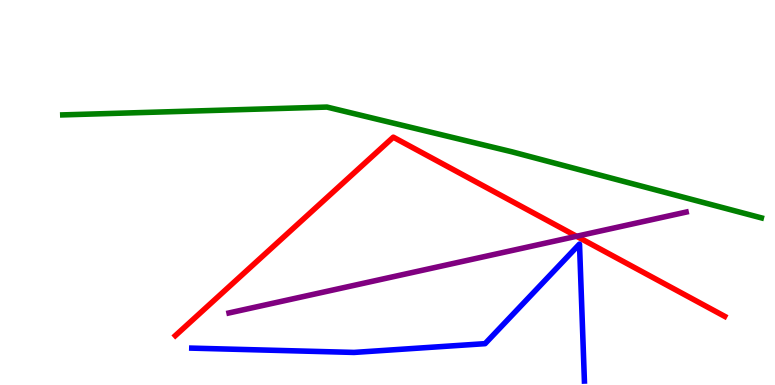[{'lines': ['blue', 'red'], 'intersections': []}, {'lines': ['green', 'red'], 'intersections': []}, {'lines': ['purple', 'red'], 'intersections': [{'x': 7.44, 'y': 3.86}]}, {'lines': ['blue', 'green'], 'intersections': []}, {'lines': ['blue', 'purple'], 'intersections': []}, {'lines': ['green', 'purple'], 'intersections': []}]